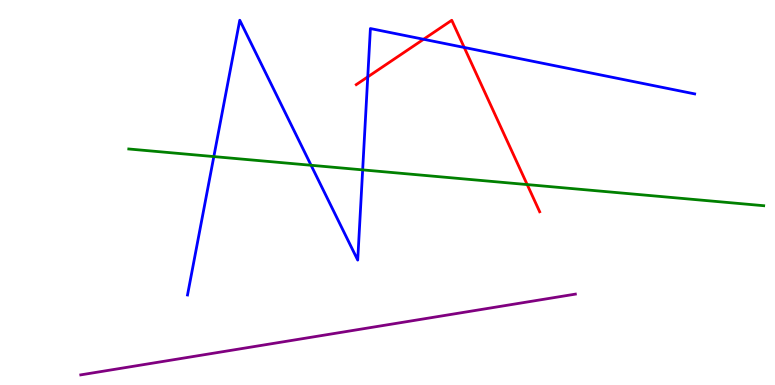[{'lines': ['blue', 'red'], 'intersections': [{'x': 4.75, 'y': 8.0}, {'x': 5.47, 'y': 8.98}, {'x': 5.99, 'y': 8.77}]}, {'lines': ['green', 'red'], 'intersections': [{'x': 6.8, 'y': 5.21}]}, {'lines': ['purple', 'red'], 'intersections': []}, {'lines': ['blue', 'green'], 'intersections': [{'x': 2.76, 'y': 5.93}, {'x': 4.01, 'y': 5.71}, {'x': 4.68, 'y': 5.59}]}, {'lines': ['blue', 'purple'], 'intersections': []}, {'lines': ['green', 'purple'], 'intersections': []}]